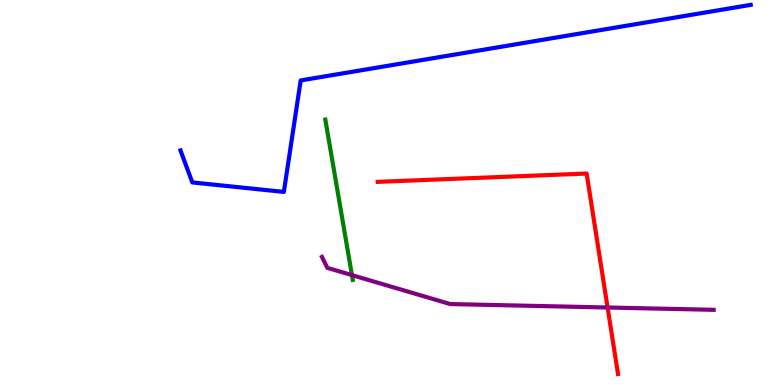[{'lines': ['blue', 'red'], 'intersections': []}, {'lines': ['green', 'red'], 'intersections': []}, {'lines': ['purple', 'red'], 'intersections': [{'x': 7.84, 'y': 2.01}]}, {'lines': ['blue', 'green'], 'intersections': []}, {'lines': ['blue', 'purple'], 'intersections': []}, {'lines': ['green', 'purple'], 'intersections': [{'x': 4.54, 'y': 2.85}]}]